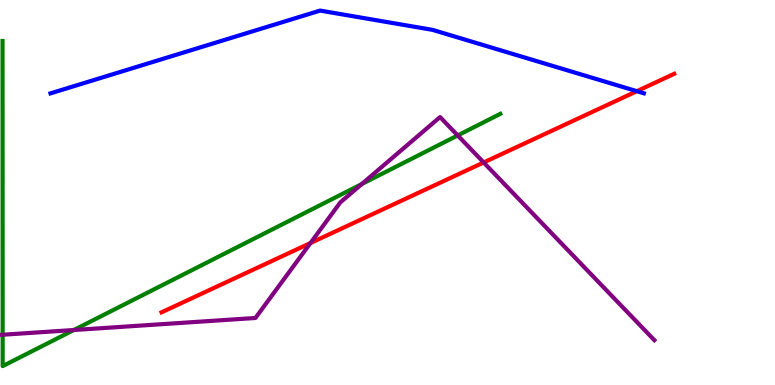[{'lines': ['blue', 'red'], 'intersections': [{'x': 8.22, 'y': 7.63}]}, {'lines': ['green', 'red'], 'intersections': []}, {'lines': ['purple', 'red'], 'intersections': [{'x': 4.01, 'y': 3.69}, {'x': 6.24, 'y': 5.78}]}, {'lines': ['blue', 'green'], 'intersections': []}, {'lines': ['blue', 'purple'], 'intersections': []}, {'lines': ['green', 'purple'], 'intersections': [{'x': 0.0343, 'y': 1.31}, {'x': 0.953, 'y': 1.43}, {'x': 4.67, 'y': 5.22}, {'x': 5.91, 'y': 6.48}]}]